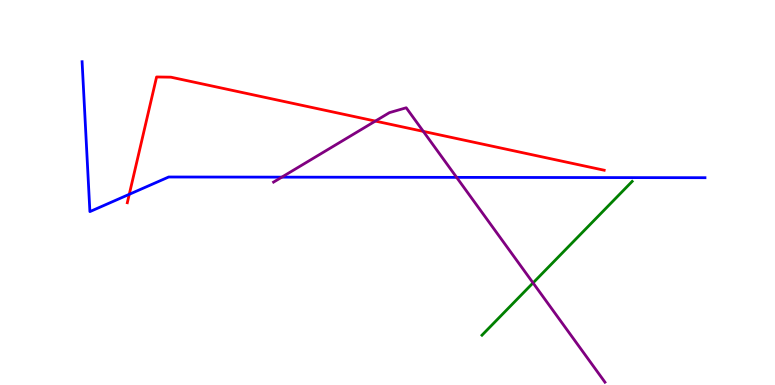[{'lines': ['blue', 'red'], 'intersections': [{'x': 1.67, 'y': 4.95}]}, {'lines': ['green', 'red'], 'intersections': []}, {'lines': ['purple', 'red'], 'intersections': [{'x': 4.84, 'y': 6.85}, {'x': 5.46, 'y': 6.59}]}, {'lines': ['blue', 'green'], 'intersections': []}, {'lines': ['blue', 'purple'], 'intersections': [{'x': 3.64, 'y': 5.4}, {'x': 5.89, 'y': 5.39}]}, {'lines': ['green', 'purple'], 'intersections': [{'x': 6.88, 'y': 2.65}]}]